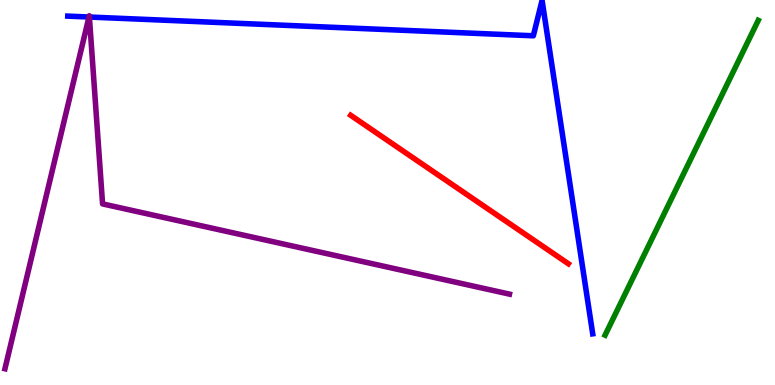[{'lines': ['blue', 'red'], 'intersections': []}, {'lines': ['green', 'red'], 'intersections': []}, {'lines': ['purple', 'red'], 'intersections': []}, {'lines': ['blue', 'green'], 'intersections': []}, {'lines': ['blue', 'purple'], 'intersections': [{'x': 1.15, 'y': 9.56}, {'x': 1.15, 'y': 9.56}]}, {'lines': ['green', 'purple'], 'intersections': []}]